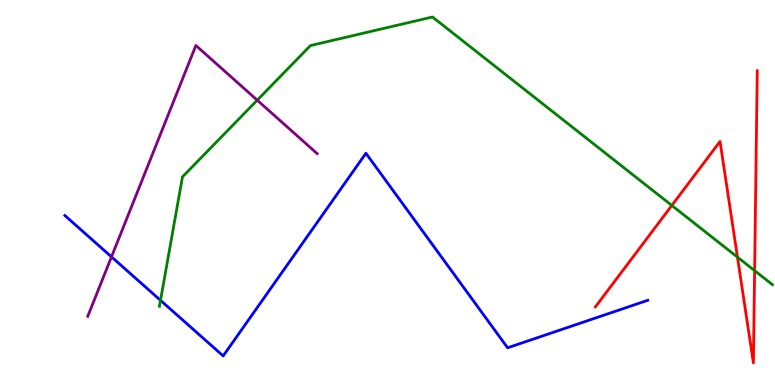[{'lines': ['blue', 'red'], 'intersections': []}, {'lines': ['green', 'red'], 'intersections': [{'x': 8.67, 'y': 4.66}, {'x': 9.52, 'y': 3.32}, {'x': 9.74, 'y': 2.97}]}, {'lines': ['purple', 'red'], 'intersections': []}, {'lines': ['blue', 'green'], 'intersections': [{'x': 2.07, 'y': 2.2}]}, {'lines': ['blue', 'purple'], 'intersections': [{'x': 1.44, 'y': 3.33}]}, {'lines': ['green', 'purple'], 'intersections': [{'x': 3.32, 'y': 7.4}]}]